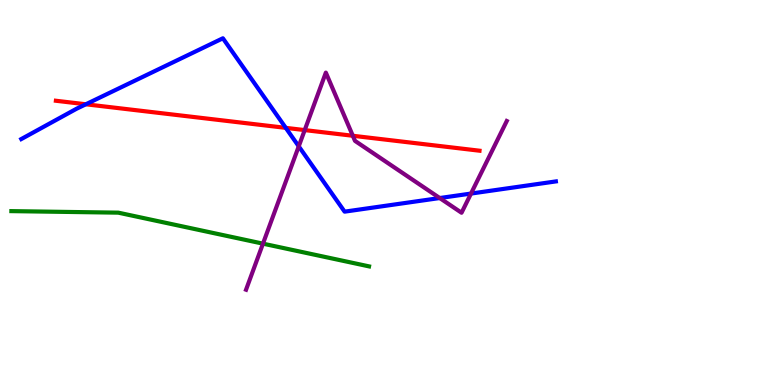[{'lines': ['blue', 'red'], 'intersections': [{'x': 1.11, 'y': 7.29}, {'x': 3.69, 'y': 6.68}]}, {'lines': ['green', 'red'], 'intersections': []}, {'lines': ['purple', 'red'], 'intersections': [{'x': 3.93, 'y': 6.62}, {'x': 4.55, 'y': 6.47}]}, {'lines': ['blue', 'green'], 'intersections': []}, {'lines': ['blue', 'purple'], 'intersections': [{'x': 3.85, 'y': 6.2}, {'x': 5.67, 'y': 4.86}, {'x': 6.08, 'y': 4.97}]}, {'lines': ['green', 'purple'], 'intersections': [{'x': 3.39, 'y': 3.67}]}]